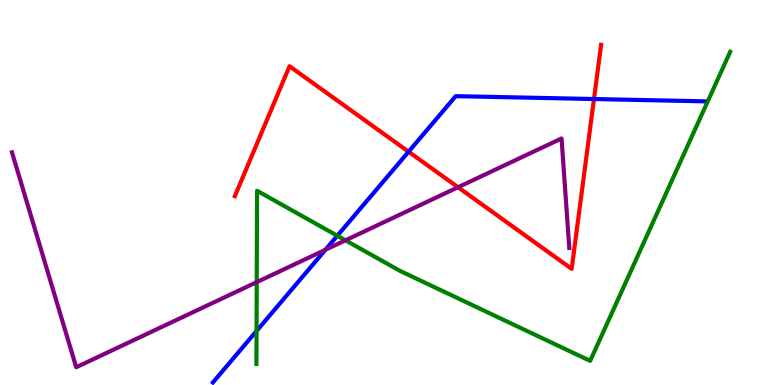[{'lines': ['blue', 'red'], 'intersections': [{'x': 5.27, 'y': 6.06}, {'x': 7.66, 'y': 7.43}]}, {'lines': ['green', 'red'], 'intersections': []}, {'lines': ['purple', 'red'], 'intersections': [{'x': 5.91, 'y': 5.14}]}, {'lines': ['blue', 'green'], 'intersections': [{'x': 3.31, 'y': 1.4}, {'x': 4.35, 'y': 3.88}]}, {'lines': ['blue', 'purple'], 'intersections': [{'x': 4.2, 'y': 3.51}]}, {'lines': ['green', 'purple'], 'intersections': [{'x': 3.31, 'y': 2.67}, {'x': 4.46, 'y': 3.76}]}]